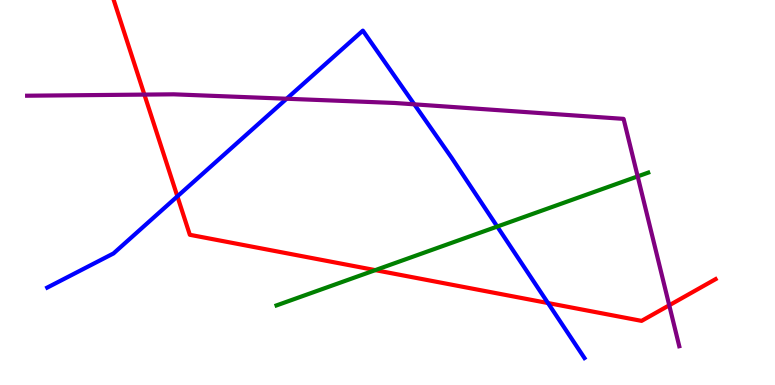[{'lines': ['blue', 'red'], 'intersections': [{'x': 2.29, 'y': 4.9}, {'x': 7.07, 'y': 2.13}]}, {'lines': ['green', 'red'], 'intersections': [{'x': 4.84, 'y': 2.98}]}, {'lines': ['purple', 'red'], 'intersections': [{'x': 1.86, 'y': 7.54}, {'x': 8.64, 'y': 2.07}]}, {'lines': ['blue', 'green'], 'intersections': [{'x': 6.42, 'y': 4.12}]}, {'lines': ['blue', 'purple'], 'intersections': [{'x': 3.7, 'y': 7.44}, {'x': 5.35, 'y': 7.29}]}, {'lines': ['green', 'purple'], 'intersections': [{'x': 8.23, 'y': 5.42}]}]